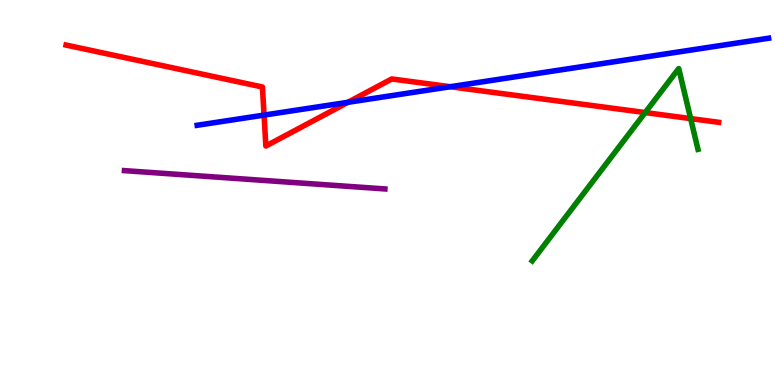[{'lines': ['blue', 'red'], 'intersections': [{'x': 3.41, 'y': 7.01}, {'x': 4.49, 'y': 7.34}, {'x': 5.81, 'y': 7.75}]}, {'lines': ['green', 'red'], 'intersections': [{'x': 8.33, 'y': 7.08}, {'x': 8.91, 'y': 6.92}]}, {'lines': ['purple', 'red'], 'intersections': []}, {'lines': ['blue', 'green'], 'intersections': []}, {'lines': ['blue', 'purple'], 'intersections': []}, {'lines': ['green', 'purple'], 'intersections': []}]